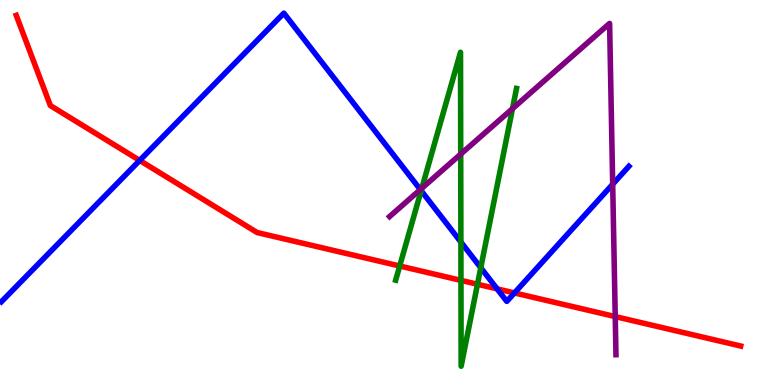[{'lines': ['blue', 'red'], 'intersections': [{'x': 1.8, 'y': 5.83}, {'x': 6.41, 'y': 2.5}, {'x': 6.64, 'y': 2.39}]}, {'lines': ['green', 'red'], 'intersections': [{'x': 5.16, 'y': 3.09}, {'x': 5.95, 'y': 2.72}, {'x': 6.16, 'y': 2.62}]}, {'lines': ['purple', 'red'], 'intersections': [{'x': 7.94, 'y': 1.78}]}, {'lines': ['blue', 'green'], 'intersections': [{'x': 5.43, 'y': 5.05}, {'x': 5.95, 'y': 3.71}, {'x': 6.2, 'y': 3.05}]}, {'lines': ['blue', 'purple'], 'intersections': [{'x': 5.42, 'y': 5.08}, {'x': 7.91, 'y': 5.21}]}, {'lines': ['green', 'purple'], 'intersections': [{'x': 5.44, 'y': 5.11}, {'x': 5.94, 'y': 6.0}, {'x': 6.61, 'y': 7.18}]}]